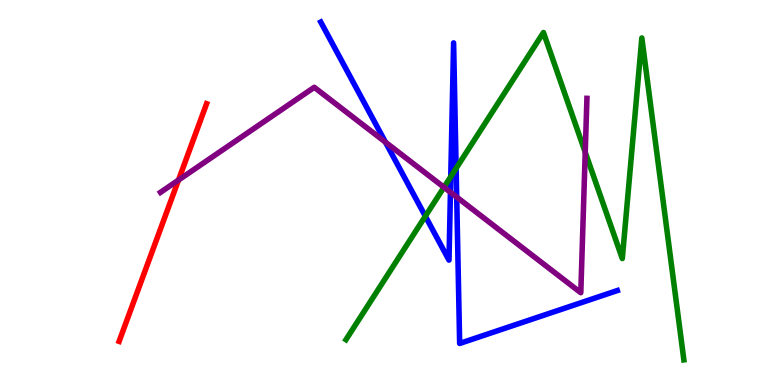[{'lines': ['blue', 'red'], 'intersections': []}, {'lines': ['green', 'red'], 'intersections': []}, {'lines': ['purple', 'red'], 'intersections': [{'x': 2.3, 'y': 5.32}]}, {'lines': ['blue', 'green'], 'intersections': [{'x': 5.49, 'y': 4.38}, {'x': 5.82, 'y': 5.41}, {'x': 5.89, 'y': 5.63}]}, {'lines': ['blue', 'purple'], 'intersections': [{'x': 4.97, 'y': 6.31}, {'x': 5.81, 'y': 5.01}, {'x': 5.89, 'y': 4.88}]}, {'lines': ['green', 'purple'], 'intersections': [{'x': 5.73, 'y': 5.14}, {'x': 7.55, 'y': 6.04}]}]